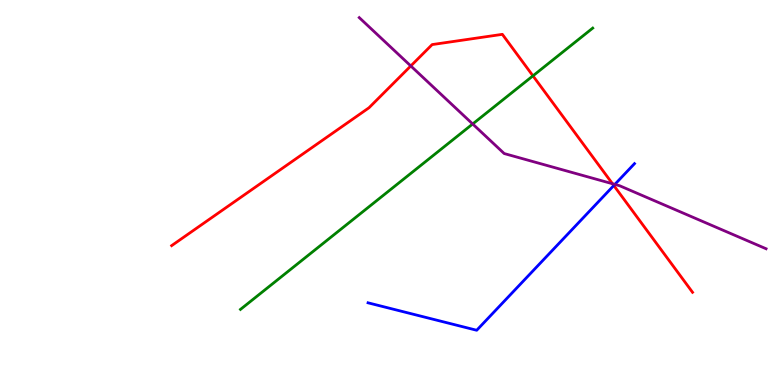[{'lines': ['blue', 'red'], 'intersections': [{'x': 7.92, 'y': 5.18}]}, {'lines': ['green', 'red'], 'intersections': [{'x': 6.88, 'y': 8.03}]}, {'lines': ['purple', 'red'], 'intersections': [{'x': 5.3, 'y': 8.29}, {'x': 7.9, 'y': 5.23}]}, {'lines': ['blue', 'green'], 'intersections': []}, {'lines': ['blue', 'purple'], 'intersections': [{'x': 7.93, 'y': 5.21}]}, {'lines': ['green', 'purple'], 'intersections': [{'x': 6.1, 'y': 6.78}]}]